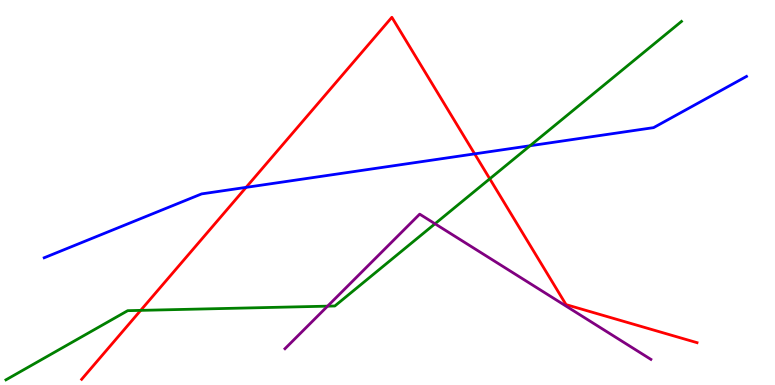[{'lines': ['blue', 'red'], 'intersections': [{'x': 3.18, 'y': 5.13}, {'x': 6.12, 'y': 6.0}]}, {'lines': ['green', 'red'], 'intersections': [{'x': 1.82, 'y': 1.94}, {'x': 6.32, 'y': 5.36}]}, {'lines': ['purple', 'red'], 'intersections': []}, {'lines': ['blue', 'green'], 'intersections': [{'x': 6.84, 'y': 6.21}]}, {'lines': ['blue', 'purple'], 'intersections': []}, {'lines': ['green', 'purple'], 'intersections': [{'x': 4.23, 'y': 2.05}, {'x': 5.61, 'y': 4.19}]}]